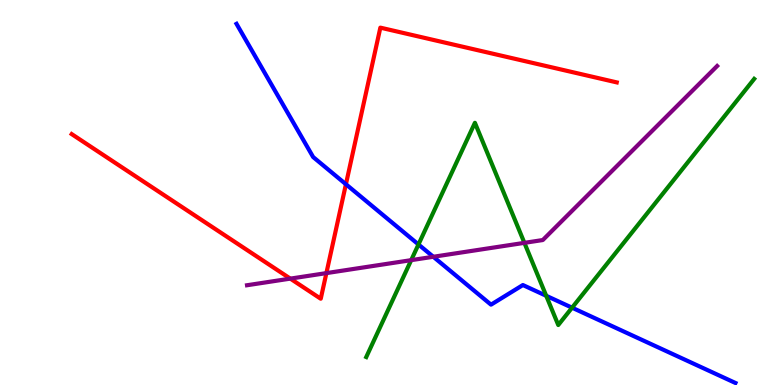[{'lines': ['blue', 'red'], 'intersections': [{'x': 4.46, 'y': 5.21}]}, {'lines': ['green', 'red'], 'intersections': []}, {'lines': ['purple', 'red'], 'intersections': [{'x': 3.75, 'y': 2.76}, {'x': 4.21, 'y': 2.91}]}, {'lines': ['blue', 'green'], 'intersections': [{'x': 5.4, 'y': 3.65}, {'x': 7.05, 'y': 2.32}, {'x': 7.38, 'y': 2.01}]}, {'lines': ['blue', 'purple'], 'intersections': [{'x': 5.59, 'y': 3.33}]}, {'lines': ['green', 'purple'], 'intersections': [{'x': 5.31, 'y': 3.24}, {'x': 6.77, 'y': 3.69}]}]